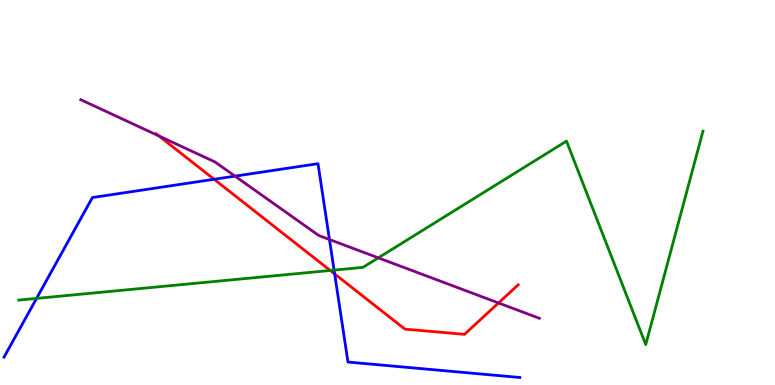[{'lines': ['blue', 'red'], 'intersections': [{'x': 2.76, 'y': 5.34}, {'x': 4.32, 'y': 2.88}]}, {'lines': ['green', 'red'], 'intersections': [{'x': 4.26, 'y': 2.97}]}, {'lines': ['purple', 'red'], 'intersections': [{'x': 2.05, 'y': 6.47}, {'x': 6.43, 'y': 2.13}]}, {'lines': ['blue', 'green'], 'intersections': [{'x': 0.472, 'y': 2.25}, {'x': 4.31, 'y': 2.98}]}, {'lines': ['blue', 'purple'], 'intersections': [{'x': 3.03, 'y': 5.42}, {'x': 4.25, 'y': 3.78}]}, {'lines': ['green', 'purple'], 'intersections': [{'x': 4.88, 'y': 3.3}]}]